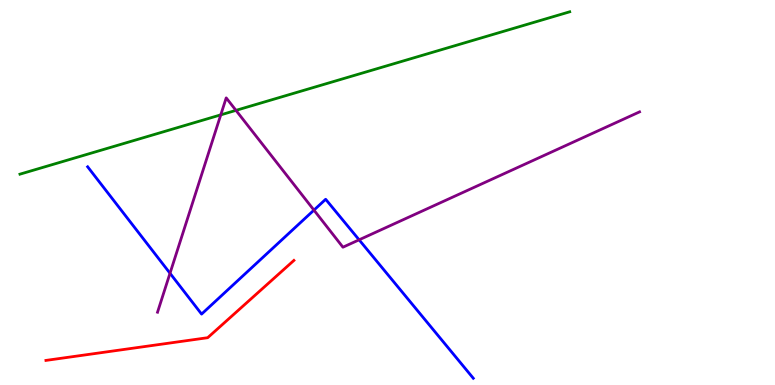[{'lines': ['blue', 'red'], 'intersections': []}, {'lines': ['green', 'red'], 'intersections': []}, {'lines': ['purple', 'red'], 'intersections': []}, {'lines': ['blue', 'green'], 'intersections': []}, {'lines': ['blue', 'purple'], 'intersections': [{'x': 2.19, 'y': 2.9}, {'x': 4.05, 'y': 4.54}, {'x': 4.63, 'y': 3.77}]}, {'lines': ['green', 'purple'], 'intersections': [{'x': 2.85, 'y': 7.02}, {'x': 3.04, 'y': 7.13}]}]